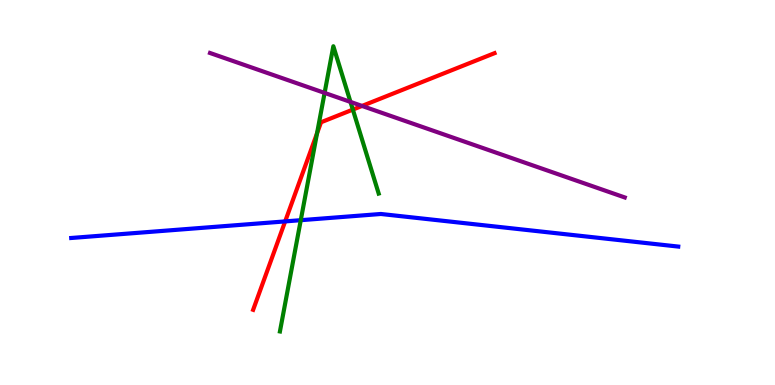[{'lines': ['blue', 'red'], 'intersections': [{'x': 3.68, 'y': 4.25}]}, {'lines': ['green', 'red'], 'intersections': [{'x': 4.09, 'y': 6.54}, {'x': 4.55, 'y': 7.15}]}, {'lines': ['purple', 'red'], 'intersections': [{'x': 4.67, 'y': 7.25}]}, {'lines': ['blue', 'green'], 'intersections': [{'x': 3.88, 'y': 4.28}]}, {'lines': ['blue', 'purple'], 'intersections': []}, {'lines': ['green', 'purple'], 'intersections': [{'x': 4.19, 'y': 7.59}, {'x': 4.52, 'y': 7.35}]}]